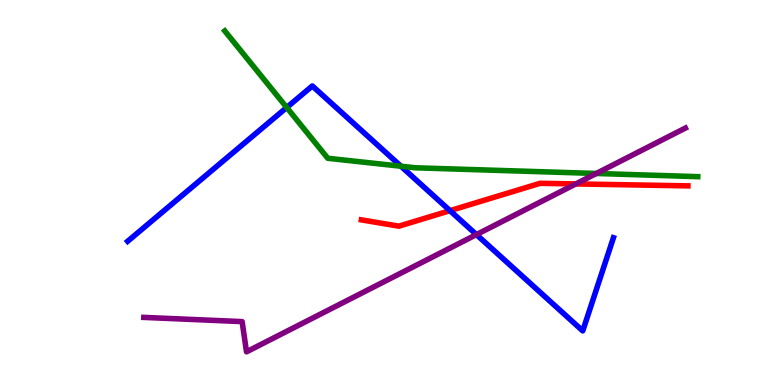[{'lines': ['blue', 'red'], 'intersections': [{'x': 5.81, 'y': 4.53}]}, {'lines': ['green', 'red'], 'intersections': []}, {'lines': ['purple', 'red'], 'intersections': [{'x': 7.43, 'y': 5.22}]}, {'lines': ['blue', 'green'], 'intersections': [{'x': 3.7, 'y': 7.21}, {'x': 5.17, 'y': 5.68}]}, {'lines': ['blue', 'purple'], 'intersections': [{'x': 6.15, 'y': 3.91}]}, {'lines': ['green', 'purple'], 'intersections': [{'x': 7.69, 'y': 5.49}]}]